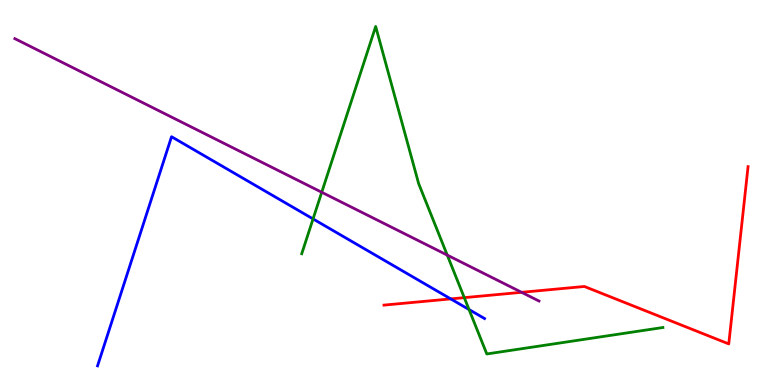[{'lines': ['blue', 'red'], 'intersections': [{'x': 5.82, 'y': 2.24}]}, {'lines': ['green', 'red'], 'intersections': [{'x': 5.99, 'y': 2.27}]}, {'lines': ['purple', 'red'], 'intersections': [{'x': 6.73, 'y': 2.41}]}, {'lines': ['blue', 'green'], 'intersections': [{'x': 4.04, 'y': 4.31}, {'x': 6.05, 'y': 1.96}]}, {'lines': ['blue', 'purple'], 'intersections': []}, {'lines': ['green', 'purple'], 'intersections': [{'x': 4.15, 'y': 5.01}, {'x': 5.77, 'y': 3.37}]}]